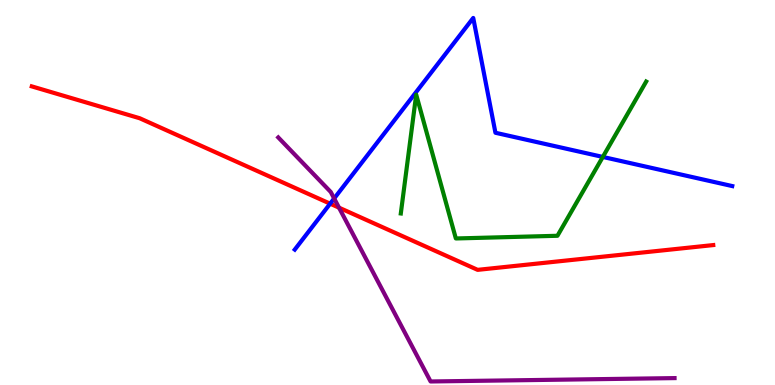[{'lines': ['blue', 'red'], 'intersections': [{'x': 4.26, 'y': 4.71}]}, {'lines': ['green', 'red'], 'intersections': []}, {'lines': ['purple', 'red'], 'intersections': [{'x': 4.37, 'y': 4.61}]}, {'lines': ['blue', 'green'], 'intersections': [{'x': 7.78, 'y': 5.92}]}, {'lines': ['blue', 'purple'], 'intersections': [{'x': 4.31, 'y': 4.85}]}, {'lines': ['green', 'purple'], 'intersections': []}]